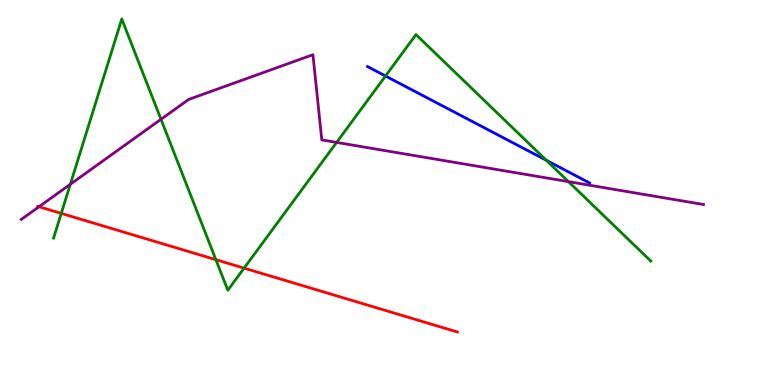[{'lines': ['blue', 'red'], 'intersections': []}, {'lines': ['green', 'red'], 'intersections': [{'x': 0.79, 'y': 4.46}, {'x': 2.79, 'y': 3.25}, {'x': 3.15, 'y': 3.04}]}, {'lines': ['purple', 'red'], 'intersections': [{'x': 0.503, 'y': 4.63}]}, {'lines': ['blue', 'green'], 'intersections': [{'x': 4.97, 'y': 8.03}, {'x': 7.05, 'y': 5.84}]}, {'lines': ['blue', 'purple'], 'intersections': []}, {'lines': ['green', 'purple'], 'intersections': [{'x': 0.907, 'y': 5.21}, {'x': 2.08, 'y': 6.9}, {'x': 4.34, 'y': 6.3}, {'x': 7.33, 'y': 5.28}]}]